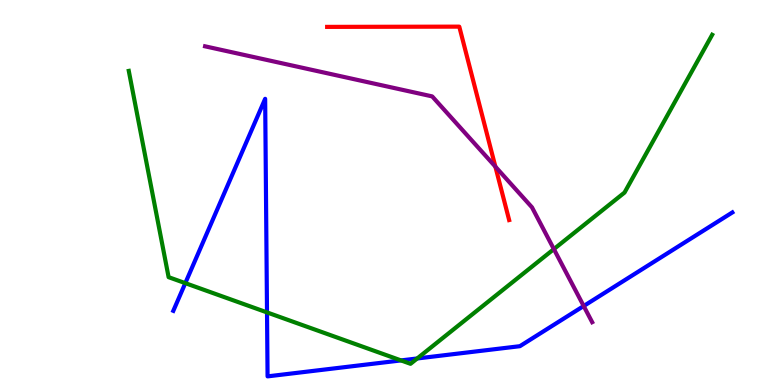[{'lines': ['blue', 'red'], 'intersections': []}, {'lines': ['green', 'red'], 'intersections': []}, {'lines': ['purple', 'red'], 'intersections': [{'x': 6.39, 'y': 5.67}]}, {'lines': ['blue', 'green'], 'intersections': [{'x': 2.39, 'y': 2.65}, {'x': 3.45, 'y': 1.89}, {'x': 5.17, 'y': 0.639}, {'x': 5.38, 'y': 0.689}]}, {'lines': ['blue', 'purple'], 'intersections': [{'x': 7.53, 'y': 2.05}]}, {'lines': ['green', 'purple'], 'intersections': [{'x': 7.15, 'y': 3.53}]}]